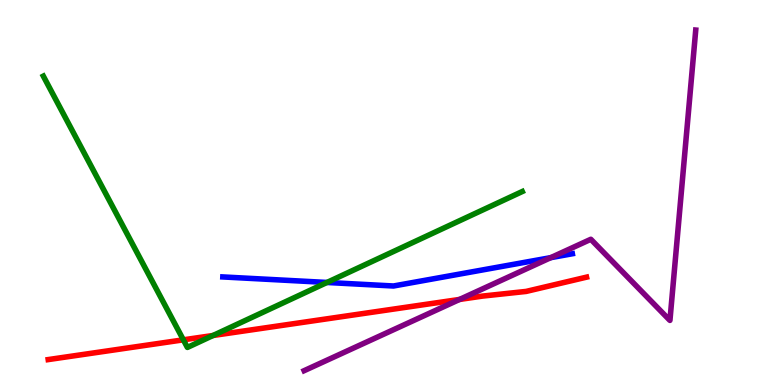[{'lines': ['blue', 'red'], 'intersections': []}, {'lines': ['green', 'red'], 'intersections': [{'x': 2.37, 'y': 1.17}, {'x': 2.75, 'y': 1.29}]}, {'lines': ['purple', 'red'], 'intersections': [{'x': 5.93, 'y': 2.22}]}, {'lines': ['blue', 'green'], 'intersections': [{'x': 4.22, 'y': 2.66}]}, {'lines': ['blue', 'purple'], 'intersections': [{'x': 7.11, 'y': 3.31}]}, {'lines': ['green', 'purple'], 'intersections': []}]